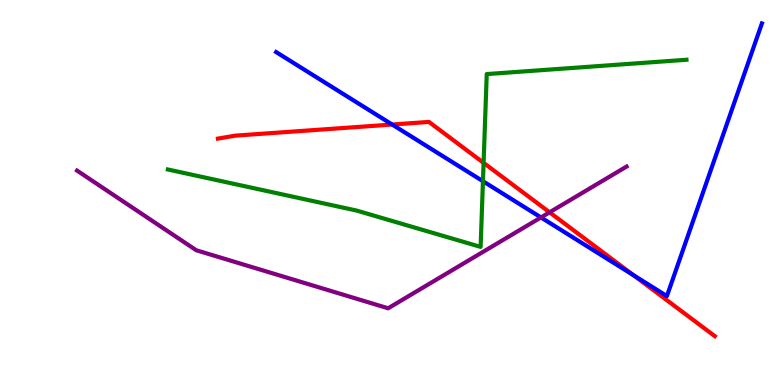[{'lines': ['blue', 'red'], 'intersections': [{'x': 5.06, 'y': 6.77}, {'x': 8.18, 'y': 2.85}]}, {'lines': ['green', 'red'], 'intersections': [{'x': 6.24, 'y': 5.77}]}, {'lines': ['purple', 'red'], 'intersections': [{'x': 7.09, 'y': 4.49}]}, {'lines': ['blue', 'green'], 'intersections': [{'x': 6.23, 'y': 5.29}]}, {'lines': ['blue', 'purple'], 'intersections': [{'x': 6.98, 'y': 4.35}]}, {'lines': ['green', 'purple'], 'intersections': []}]